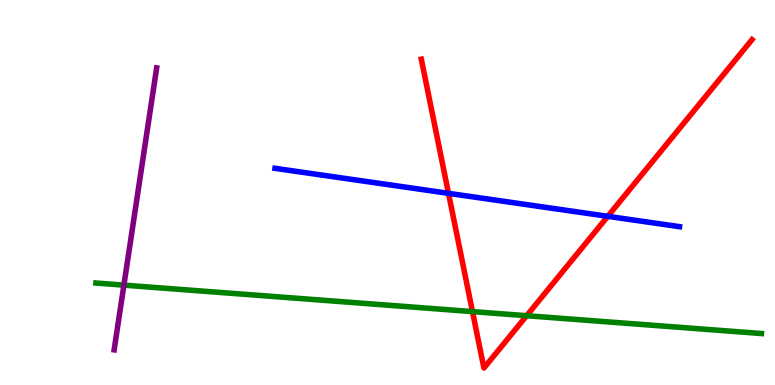[{'lines': ['blue', 'red'], 'intersections': [{'x': 5.79, 'y': 4.98}, {'x': 7.84, 'y': 4.38}]}, {'lines': ['green', 'red'], 'intersections': [{'x': 6.1, 'y': 1.91}, {'x': 6.8, 'y': 1.8}]}, {'lines': ['purple', 'red'], 'intersections': []}, {'lines': ['blue', 'green'], 'intersections': []}, {'lines': ['blue', 'purple'], 'intersections': []}, {'lines': ['green', 'purple'], 'intersections': [{'x': 1.6, 'y': 2.59}]}]